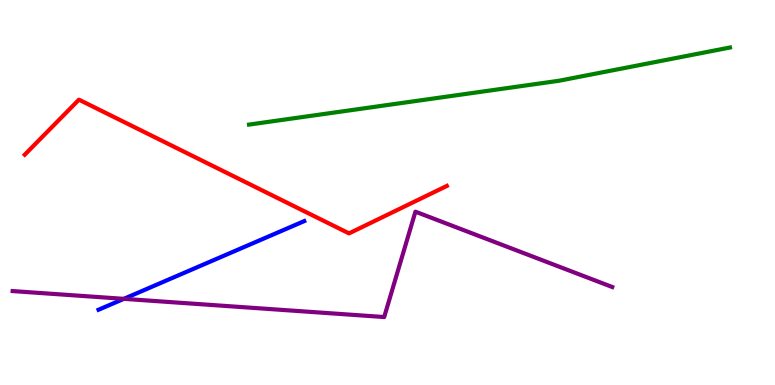[{'lines': ['blue', 'red'], 'intersections': []}, {'lines': ['green', 'red'], 'intersections': []}, {'lines': ['purple', 'red'], 'intersections': []}, {'lines': ['blue', 'green'], 'intersections': []}, {'lines': ['blue', 'purple'], 'intersections': [{'x': 1.6, 'y': 2.24}]}, {'lines': ['green', 'purple'], 'intersections': []}]